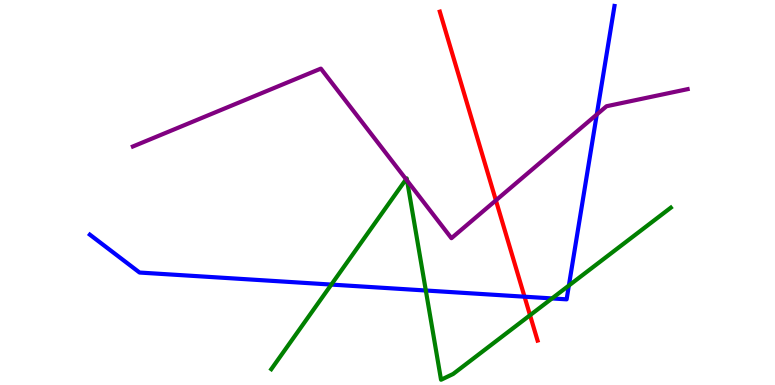[{'lines': ['blue', 'red'], 'intersections': [{'x': 6.77, 'y': 2.29}]}, {'lines': ['green', 'red'], 'intersections': [{'x': 6.84, 'y': 1.81}]}, {'lines': ['purple', 'red'], 'intersections': [{'x': 6.4, 'y': 4.8}]}, {'lines': ['blue', 'green'], 'intersections': [{'x': 4.28, 'y': 2.61}, {'x': 5.49, 'y': 2.45}, {'x': 7.12, 'y': 2.25}, {'x': 7.34, 'y': 2.58}]}, {'lines': ['blue', 'purple'], 'intersections': [{'x': 7.7, 'y': 7.03}]}, {'lines': ['green', 'purple'], 'intersections': [{'x': 5.24, 'y': 5.34}, {'x': 5.25, 'y': 5.31}]}]